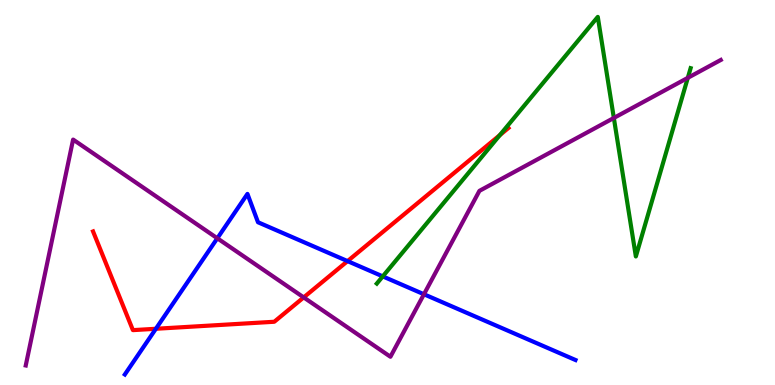[{'lines': ['blue', 'red'], 'intersections': [{'x': 2.01, 'y': 1.46}, {'x': 4.48, 'y': 3.22}]}, {'lines': ['green', 'red'], 'intersections': [{'x': 6.45, 'y': 6.49}]}, {'lines': ['purple', 'red'], 'intersections': [{'x': 3.92, 'y': 2.28}]}, {'lines': ['blue', 'green'], 'intersections': [{'x': 4.94, 'y': 2.82}]}, {'lines': ['blue', 'purple'], 'intersections': [{'x': 2.8, 'y': 3.81}, {'x': 5.47, 'y': 2.36}]}, {'lines': ['green', 'purple'], 'intersections': [{'x': 7.92, 'y': 6.94}, {'x': 8.88, 'y': 7.98}]}]